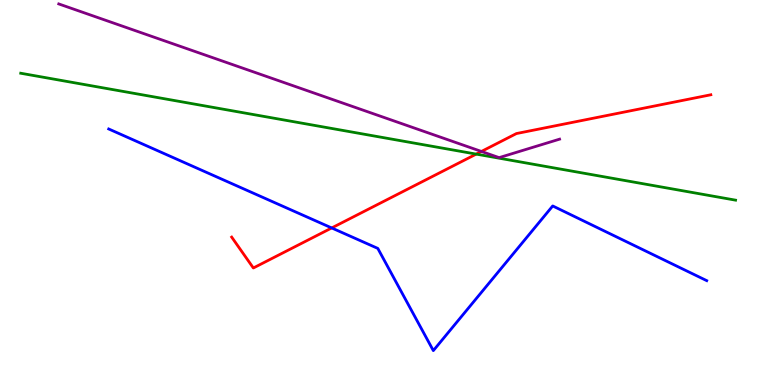[{'lines': ['blue', 'red'], 'intersections': [{'x': 4.28, 'y': 4.08}]}, {'lines': ['green', 'red'], 'intersections': [{'x': 6.14, 'y': 6.0}]}, {'lines': ['purple', 'red'], 'intersections': [{'x': 6.21, 'y': 6.07}]}, {'lines': ['blue', 'green'], 'intersections': []}, {'lines': ['blue', 'purple'], 'intersections': []}, {'lines': ['green', 'purple'], 'intersections': []}]